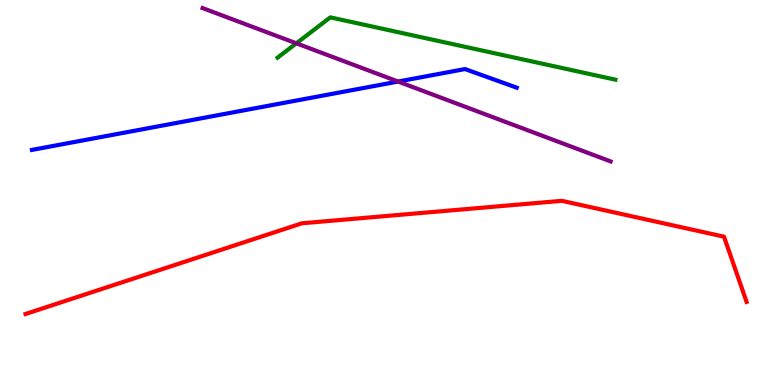[{'lines': ['blue', 'red'], 'intersections': []}, {'lines': ['green', 'red'], 'intersections': []}, {'lines': ['purple', 'red'], 'intersections': []}, {'lines': ['blue', 'green'], 'intersections': []}, {'lines': ['blue', 'purple'], 'intersections': [{'x': 5.14, 'y': 7.88}]}, {'lines': ['green', 'purple'], 'intersections': [{'x': 3.82, 'y': 8.87}]}]